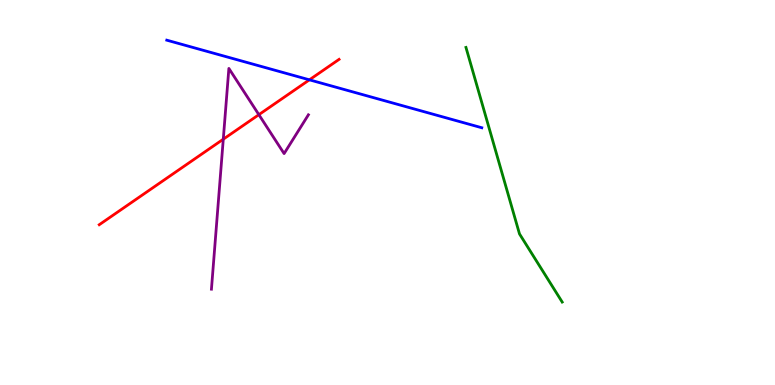[{'lines': ['blue', 'red'], 'intersections': [{'x': 3.99, 'y': 7.93}]}, {'lines': ['green', 'red'], 'intersections': []}, {'lines': ['purple', 'red'], 'intersections': [{'x': 2.88, 'y': 6.38}, {'x': 3.34, 'y': 7.02}]}, {'lines': ['blue', 'green'], 'intersections': []}, {'lines': ['blue', 'purple'], 'intersections': []}, {'lines': ['green', 'purple'], 'intersections': []}]